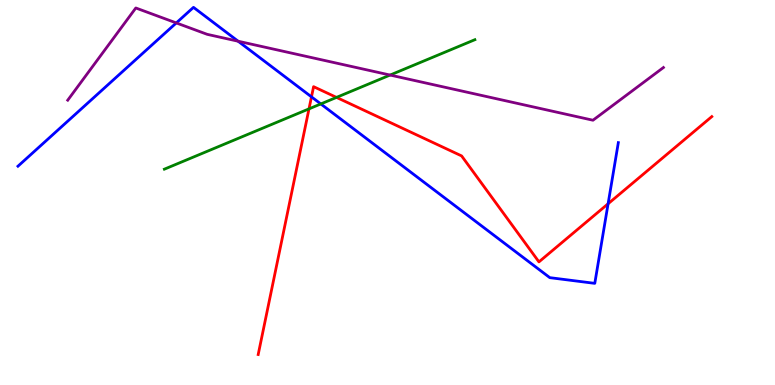[{'lines': ['blue', 'red'], 'intersections': [{'x': 4.02, 'y': 7.48}, {'x': 7.85, 'y': 4.71}]}, {'lines': ['green', 'red'], 'intersections': [{'x': 3.99, 'y': 7.17}, {'x': 4.34, 'y': 7.47}]}, {'lines': ['purple', 'red'], 'intersections': []}, {'lines': ['blue', 'green'], 'intersections': [{'x': 4.14, 'y': 7.3}]}, {'lines': ['blue', 'purple'], 'intersections': [{'x': 2.27, 'y': 9.4}, {'x': 3.07, 'y': 8.93}]}, {'lines': ['green', 'purple'], 'intersections': [{'x': 5.03, 'y': 8.05}]}]